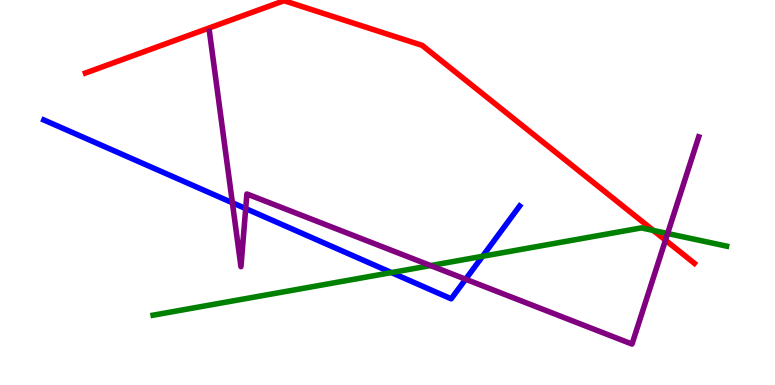[{'lines': ['blue', 'red'], 'intersections': []}, {'lines': ['green', 'red'], 'intersections': [{'x': 8.43, 'y': 4.01}]}, {'lines': ['purple', 'red'], 'intersections': [{'x': 8.59, 'y': 3.76}]}, {'lines': ['blue', 'green'], 'intersections': [{'x': 5.05, 'y': 2.92}, {'x': 6.23, 'y': 3.34}]}, {'lines': ['blue', 'purple'], 'intersections': [{'x': 3.0, 'y': 4.73}, {'x': 3.17, 'y': 4.58}, {'x': 6.01, 'y': 2.75}]}, {'lines': ['green', 'purple'], 'intersections': [{'x': 5.56, 'y': 3.1}, {'x': 8.61, 'y': 3.93}]}]